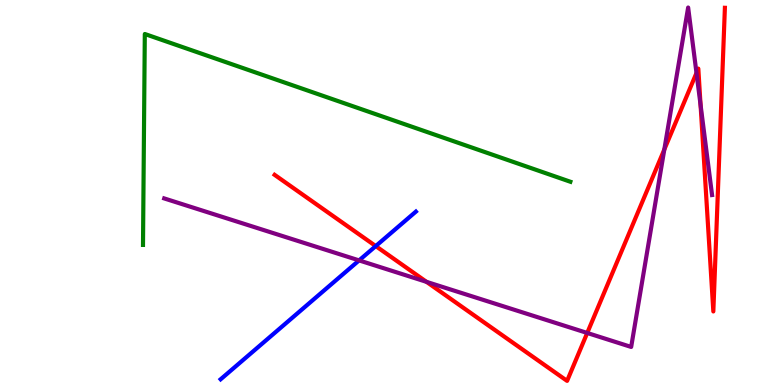[{'lines': ['blue', 'red'], 'intersections': [{'x': 4.85, 'y': 3.61}]}, {'lines': ['green', 'red'], 'intersections': []}, {'lines': ['purple', 'red'], 'intersections': [{'x': 5.5, 'y': 2.68}, {'x': 7.58, 'y': 1.35}, {'x': 8.57, 'y': 6.12}, {'x': 8.99, 'y': 8.11}, {'x': 9.04, 'y': 7.28}]}, {'lines': ['blue', 'green'], 'intersections': []}, {'lines': ['blue', 'purple'], 'intersections': [{'x': 4.63, 'y': 3.24}]}, {'lines': ['green', 'purple'], 'intersections': []}]